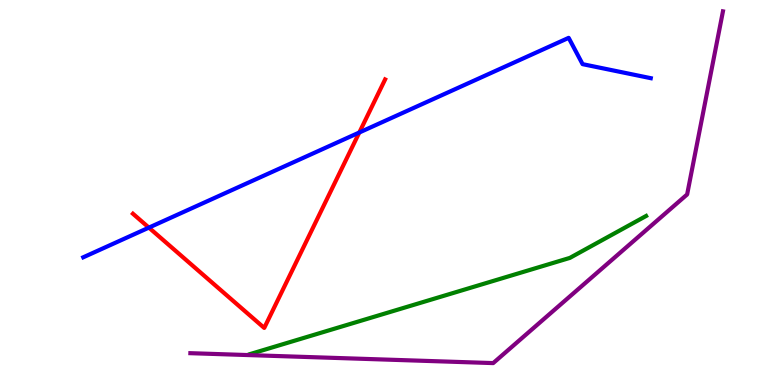[{'lines': ['blue', 'red'], 'intersections': [{'x': 1.92, 'y': 4.09}, {'x': 4.64, 'y': 6.56}]}, {'lines': ['green', 'red'], 'intersections': []}, {'lines': ['purple', 'red'], 'intersections': []}, {'lines': ['blue', 'green'], 'intersections': []}, {'lines': ['blue', 'purple'], 'intersections': []}, {'lines': ['green', 'purple'], 'intersections': []}]